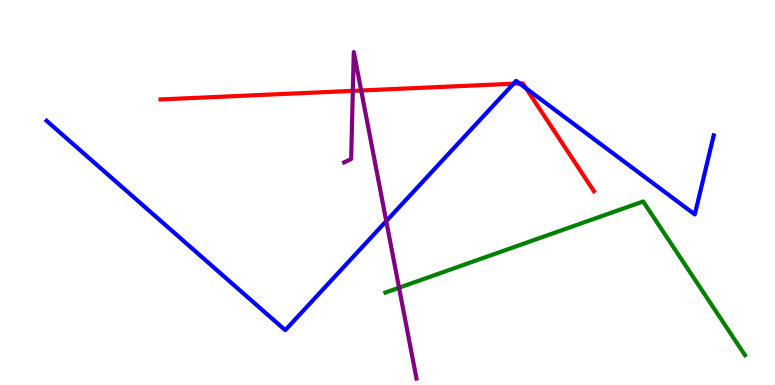[{'lines': ['blue', 'red'], 'intersections': [{'x': 6.63, 'y': 7.83}, {'x': 6.7, 'y': 7.83}, {'x': 6.79, 'y': 7.71}]}, {'lines': ['green', 'red'], 'intersections': []}, {'lines': ['purple', 'red'], 'intersections': [{'x': 4.55, 'y': 7.64}, {'x': 4.66, 'y': 7.65}]}, {'lines': ['blue', 'green'], 'intersections': []}, {'lines': ['blue', 'purple'], 'intersections': [{'x': 4.98, 'y': 4.26}]}, {'lines': ['green', 'purple'], 'intersections': [{'x': 5.15, 'y': 2.53}]}]